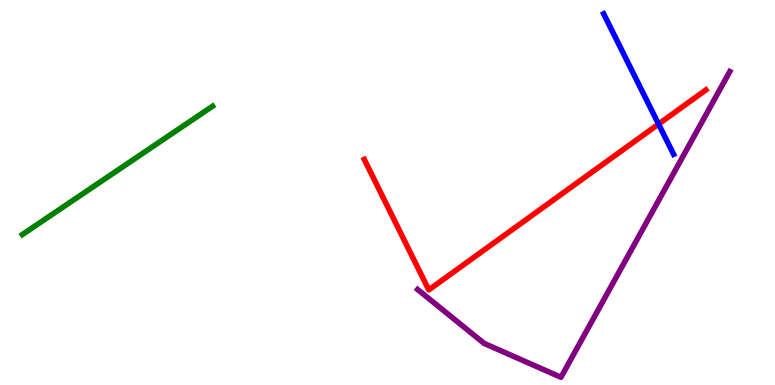[{'lines': ['blue', 'red'], 'intersections': [{'x': 8.5, 'y': 6.78}]}, {'lines': ['green', 'red'], 'intersections': []}, {'lines': ['purple', 'red'], 'intersections': []}, {'lines': ['blue', 'green'], 'intersections': []}, {'lines': ['blue', 'purple'], 'intersections': []}, {'lines': ['green', 'purple'], 'intersections': []}]